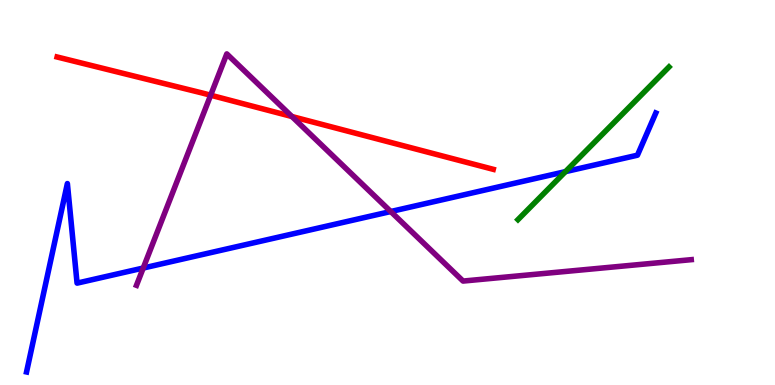[{'lines': ['blue', 'red'], 'intersections': []}, {'lines': ['green', 'red'], 'intersections': []}, {'lines': ['purple', 'red'], 'intersections': [{'x': 2.72, 'y': 7.53}, {'x': 3.77, 'y': 6.97}]}, {'lines': ['blue', 'green'], 'intersections': [{'x': 7.3, 'y': 5.54}]}, {'lines': ['blue', 'purple'], 'intersections': [{'x': 1.85, 'y': 3.04}, {'x': 5.04, 'y': 4.51}]}, {'lines': ['green', 'purple'], 'intersections': []}]